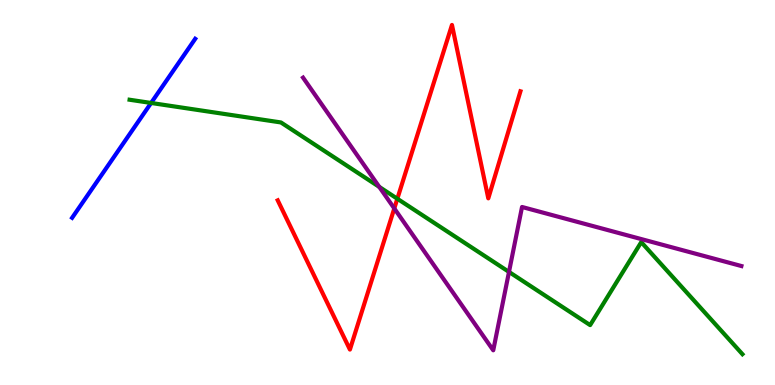[{'lines': ['blue', 'red'], 'intersections': []}, {'lines': ['green', 'red'], 'intersections': [{'x': 5.13, 'y': 4.84}]}, {'lines': ['purple', 'red'], 'intersections': [{'x': 5.09, 'y': 4.59}]}, {'lines': ['blue', 'green'], 'intersections': [{'x': 1.95, 'y': 7.33}]}, {'lines': ['blue', 'purple'], 'intersections': []}, {'lines': ['green', 'purple'], 'intersections': [{'x': 4.89, 'y': 5.15}, {'x': 6.57, 'y': 2.94}]}]